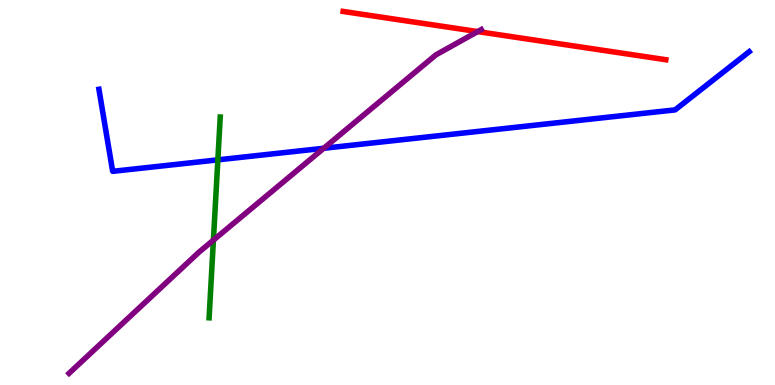[{'lines': ['blue', 'red'], 'intersections': []}, {'lines': ['green', 'red'], 'intersections': []}, {'lines': ['purple', 'red'], 'intersections': [{'x': 6.16, 'y': 9.18}]}, {'lines': ['blue', 'green'], 'intersections': [{'x': 2.81, 'y': 5.85}]}, {'lines': ['blue', 'purple'], 'intersections': [{'x': 4.18, 'y': 6.15}]}, {'lines': ['green', 'purple'], 'intersections': [{'x': 2.75, 'y': 3.76}]}]